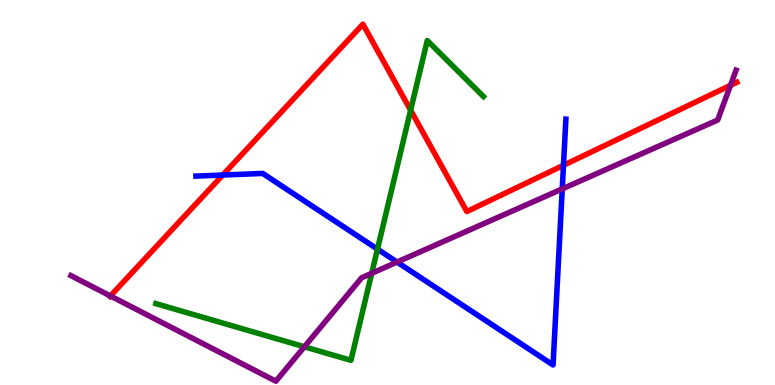[{'lines': ['blue', 'red'], 'intersections': [{'x': 2.87, 'y': 5.45}, {'x': 7.27, 'y': 5.71}]}, {'lines': ['green', 'red'], 'intersections': [{'x': 5.3, 'y': 7.14}]}, {'lines': ['purple', 'red'], 'intersections': [{'x': 1.42, 'y': 2.31}, {'x': 9.43, 'y': 7.78}]}, {'lines': ['blue', 'green'], 'intersections': [{'x': 4.87, 'y': 3.53}]}, {'lines': ['blue', 'purple'], 'intersections': [{'x': 5.12, 'y': 3.19}, {'x': 7.25, 'y': 5.09}]}, {'lines': ['green', 'purple'], 'intersections': [{'x': 3.93, 'y': 0.992}, {'x': 4.8, 'y': 2.9}]}]